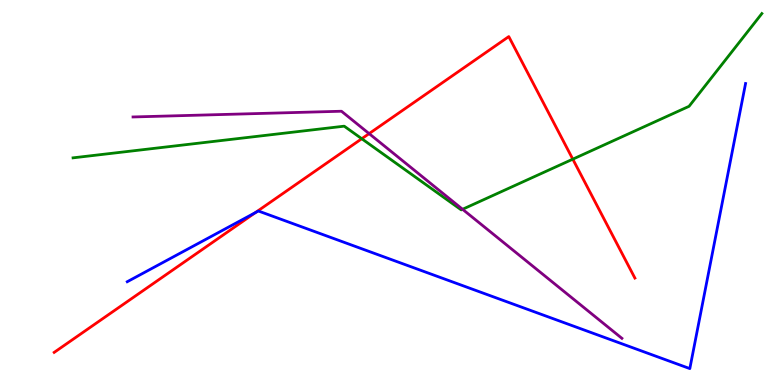[{'lines': ['blue', 'red'], 'intersections': [{'x': 3.3, 'y': 4.48}]}, {'lines': ['green', 'red'], 'intersections': [{'x': 4.67, 'y': 6.4}, {'x': 7.39, 'y': 5.87}]}, {'lines': ['purple', 'red'], 'intersections': [{'x': 4.76, 'y': 6.53}]}, {'lines': ['blue', 'green'], 'intersections': []}, {'lines': ['blue', 'purple'], 'intersections': []}, {'lines': ['green', 'purple'], 'intersections': [{'x': 5.97, 'y': 4.56}]}]